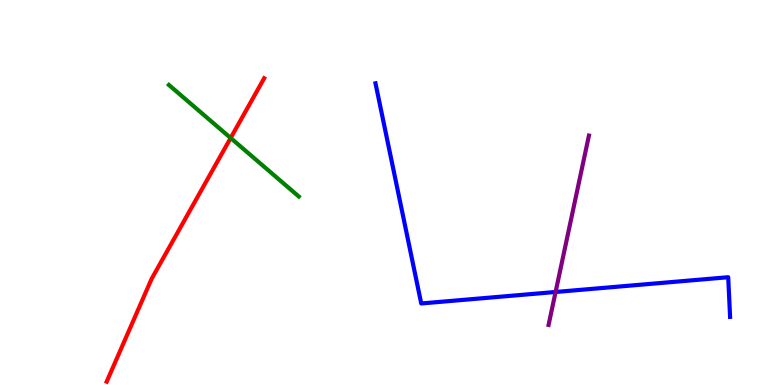[{'lines': ['blue', 'red'], 'intersections': []}, {'lines': ['green', 'red'], 'intersections': [{'x': 2.98, 'y': 6.42}]}, {'lines': ['purple', 'red'], 'intersections': []}, {'lines': ['blue', 'green'], 'intersections': []}, {'lines': ['blue', 'purple'], 'intersections': [{'x': 7.17, 'y': 2.42}]}, {'lines': ['green', 'purple'], 'intersections': []}]